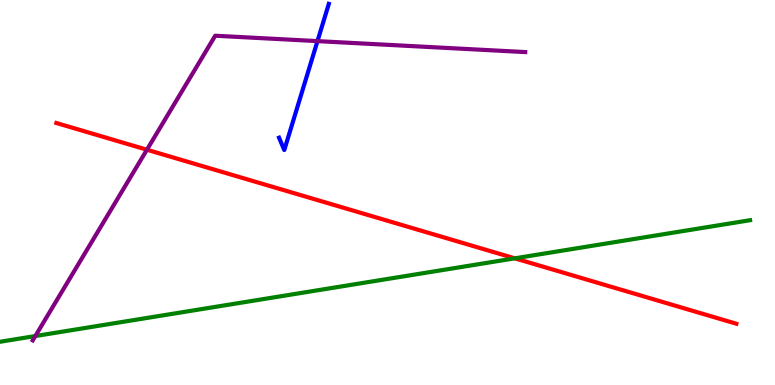[{'lines': ['blue', 'red'], 'intersections': []}, {'lines': ['green', 'red'], 'intersections': [{'x': 6.64, 'y': 3.29}]}, {'lines': ['purple', 'red'], 'intersections': [{'x': 1.9, 'y': 6.11}]}, {'lines': ['blue', 'green'], 'intersections': []}, {'lines': ['blue', 'purple'], 'intersections': [{'x': 4.1, 'y': 8.93}]}, {'lines': ['green', 'purple'], 'intersections': [{'x': 0.456, 'y': 1.27}]}]